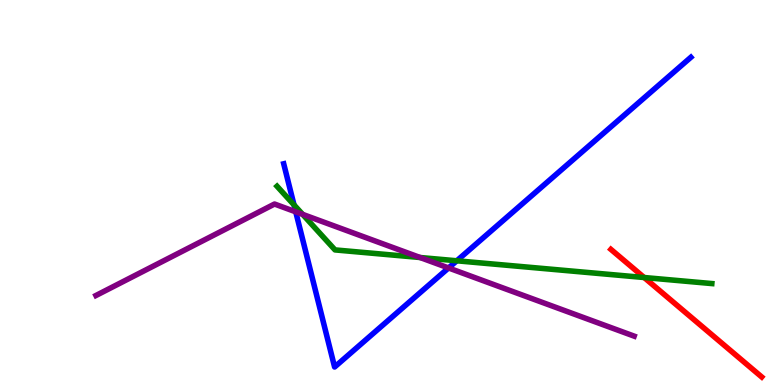[{'lines': ['blue', 'red'], 'intersections': []}, {'lines': ['green', 'red'], 'intersections': [{'x': 8.31, 'y': 2.79}]}, {'lines': ['purple', 'red'], 'intersections': []}, {'lines': ['blue', 'green'], 'intersections': [{'x': 3.79, 'y': 4.68}, {'x': 5.89, 'y': 3.23}]}, {'lines': ['blue', 'purple'], 'intersections': [{'x': 3.82, 'y': 4.5}, {'x': 5.79, 'y': 3.04}]}, {'lines': ['green', 'purple'], 'intersections': [{'x': 3.9, 'y': 4.43}, {'x': 5.42, 'y': 3.31}]}]